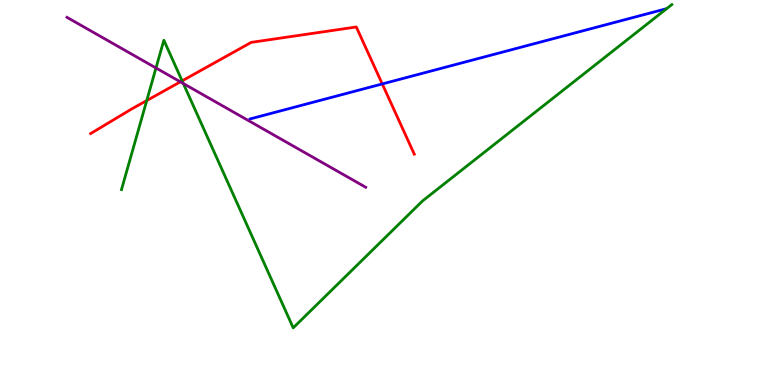[{'lines': ['blue', 'red'], 'intersections': [{'x': 4.93, 'y': 7.82}]}, {'lines': ['green', 'red'], 'intersections': [{'x': 1.89, 'y': 7.39}, {'x': 2.35, 'y': 7.9}]}, {'lines': ['purple', 'red'], 'intersections': [{'x': 2.33, 'y': 7.87}]}, {'lines': ['blue', 'green'], 'intersections': []}, {'lines': ['blue', 'purple'], 'intersections': []}, {'lines': ['green', 'purple'], 'intersections': [{'x': 2.01, 'y': 8.23}, {'x': 2.37, 'y': 7.83}]}]